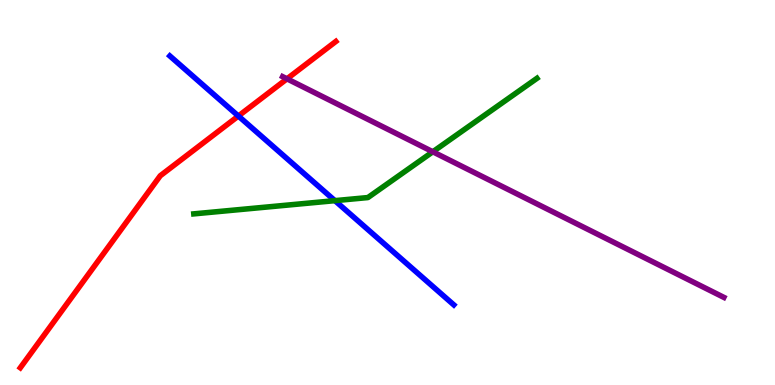[{'lines': ['blue', 'red'], 'intersections': [{'x': 3.08, 'y': 6.99}]}, {'lines': ['green', 'red'], 'intersections': []}, {'lines': ['purple', 'red'], 'intersections': [{'x': 3.7, 'y': 7.95}]}, {'lines': ['blue', 'green'], 'intersections': [{'x': 4.32, 'y': 4.79}]}, {'lines': ['blue', 'purple'], 'intersections': []}, {'lines': ['green', 'purple'], 'intersections': [{'x': 5.58, 'y': 6.06}]}]